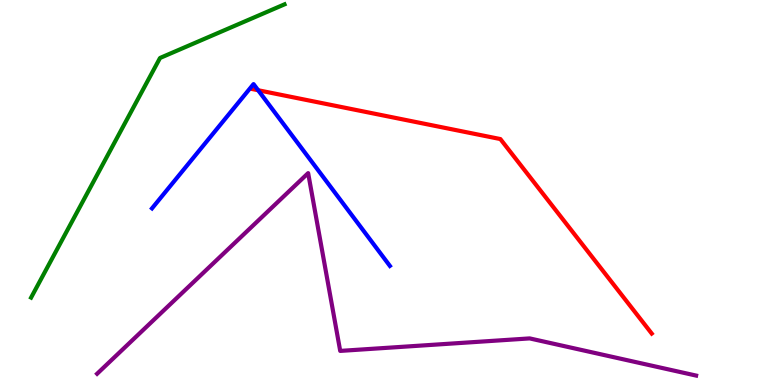[{'lines': ['blue', 'red'], 'intersections': [{'x': 3.33, 'y': 7.66}]}, {'lines': ['green', 'red'], 'intersections': []}, {'lines': ['purple', 'red'], 'intersections': []}, {'lines': ['blue', 'green'], 'intersections': []}, {'lines': ['blue', 'purple'], 'intersections': []}, {'lines': ['green', 'purple'], 'intersections': []}]